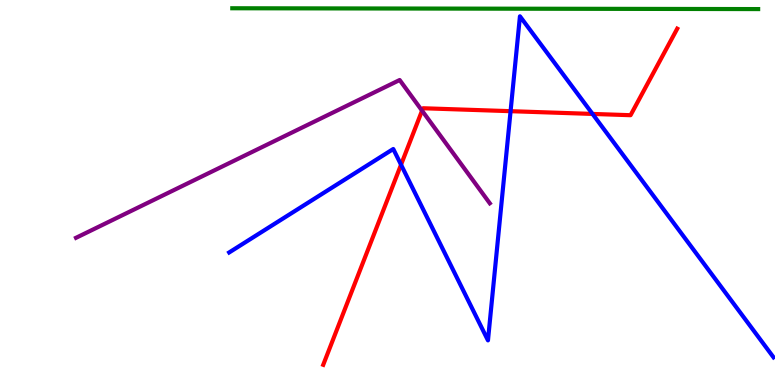[{'lines': ['blue', 'red'], 'intersections': [{'x': 5.17, 'y': 5.72}, {'x': 6.59, 'y': 7.11}, {'x': 7.65, 'y': 7.04}]}, {'lines': ['green', 'red'], 'intersections': []}, {'lines': ['purple', 'red'], 'intersections': [{'x': 5.45, 'y': 7.13}]}, {'lines': ['blue', 'green'], 'intersections': []}, {'lines': ['blue', 'purple'], 'intersections': []}, {'lines': ['green', 'purple'], 'intersections': []}]